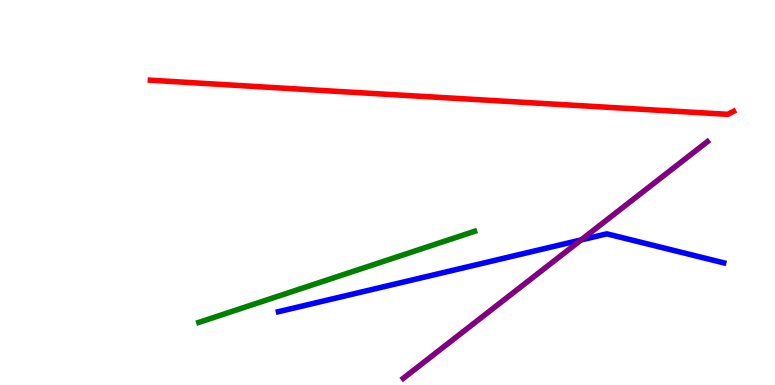[{'lines': ['blue', 'red'], 'intersections': []}, {'lines': ['green', 'red'], 'intersections': []}, {'lines': ['purple', 'red'], 'intersections': []}, {'lines': ['blue', 'green'], 'intersections': []}, {'lines': ['blue', 'purple'], 'intersections': [{'x': 7.5, 'y': 3.77}]}, {'lines': ['green', 'purple'], 'intersections': []}]